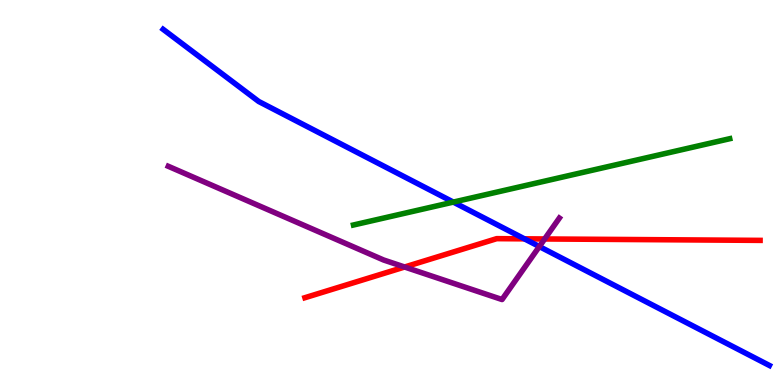[{'lines': ['blue', 'red'], 'intersections': [{'x': 6.77, 'y': 3.8}]}, {'lines': ['green', 'red'], 'intersections': []}, {'lines': ['purple', 'red'], 'intersections': [{'x': 5.22, 'y': 3.06}, {'x': 7.03, 'y': 3.79}]}, {'lines': ['blue', 'green'], 'intersections': [{'x': 5.85, 'y': 4.75}]}, {'lines': ['blue', 'purple'], 'intersections': [{'x': 6.96, 'y': 3.6}]}, {'lines': ['green', 'purple'], 'intersections': []}]